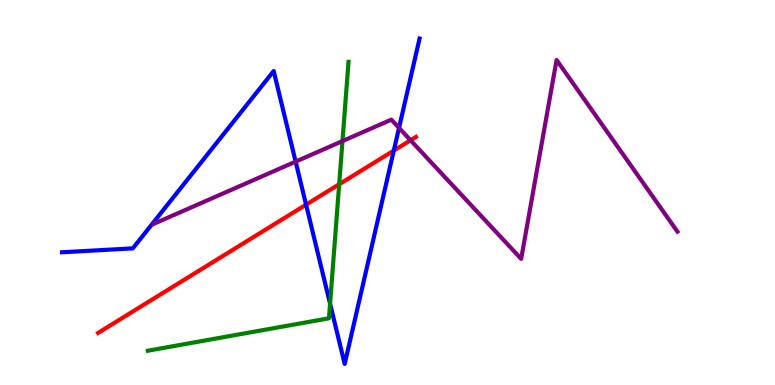[{'lines': ['blue', 'red'], 'intersections': [{'x': 3.95, 'y': 4.68}, {'x': 5.08, 'y': 6.09}]}, {'lines': ['green', 'red'], 'intersections': [{'x': 4.38, 'y': 5.21}]}, {'lines': ['purple', 'red'], 'intersections': [{'x': 5.3, 'y': 6.36}]}, {'lines': ['blue', 'green'], 'intersections': [{'x': 4.26, 'y': 2.11}]}, {'lines': ['blue', 'purple'], 'intersections': [{'x': 3.81, 'y': 5.8}, {'x': 5.15, 'y': 6.68}]}, {'lines': ['green', 'purple'], 'intersections': [{'x': 4.42, 'y': 6.34}]}]